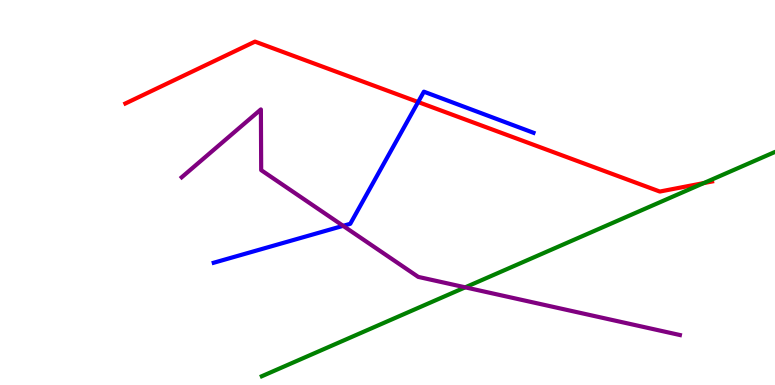[{'lines': ['blue', 'red'], 'intersections': [{'x': 5.4, 'y': 7.35}]}, {'lines': ['green', 'red'], 'intersections': [{'x': 9.08, 'y': 5.24}]}, {'lines': ['purple', 'red'], 'intersections': []}, {'lines': ['blue', 'green'], 'intersections': []}, {'lines': ['blue', 'purple'], 'intersections': [{'x': 4.43, 'y': 4.13}]}, {'lines': ['green', 'purple'], 'intersections': [{'x': 6.0, 'y': 2.54}]}]